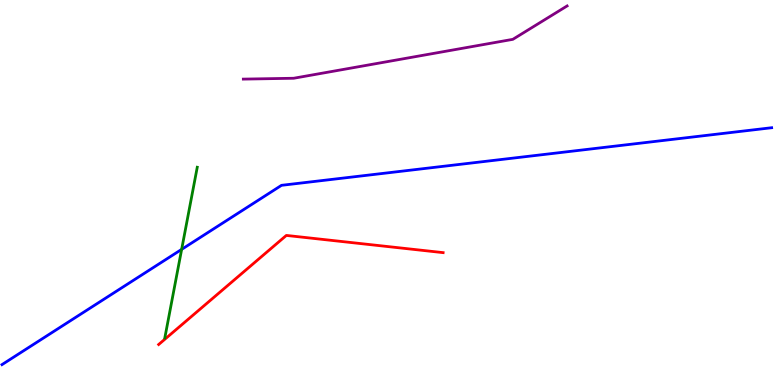[{'lines': ['blue', 'red'], 'intersections': []}, {'lines': ['green', 'red'], 'intersections': []}, {'lines': ['purple', 'red'], 'intersections': []}, {'lines': ['blue', 'green'], 'intersections': [{'x': 2.34, 'y': 3.52}]}, {'lines': ['blue', 'purple'], 'intersections': []}, {'lines': ['green', 'purple'], 'intersections': []}]